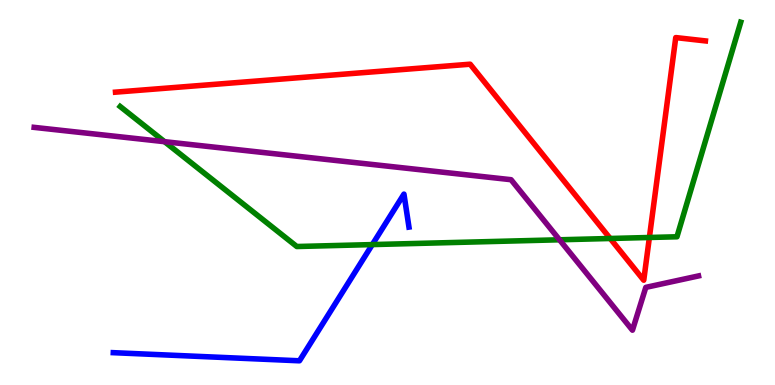[{'lines': ['blue', 'red'], 'intersections': []}, {'lines': ['green', 'red'], 'intersections': [{'x': 7.87, 'y': 3.81}, {'x': 8.38, 'y': 3.83}]}, {'lines': ['purple', 'red'], 'intersections': []}, {'lines': ['blue', 'green'], 'intersections': [{'x': 4.8, 'y': 3.65}]}, {'lines': ['blue', 'purple'], 'intersections': []}, {'lines': ['green', 'purple'], 'intersections': [{'x': 2.12, 'y': 6.32}, {'x': 7.22, 'y': 3.77}]}]